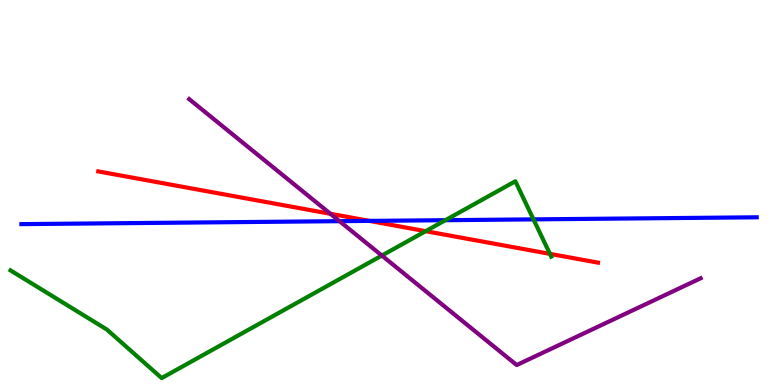[{'lines': ['blue', 'red'], 'intersections': [{'x': 4.77, 'y': 4.26}]}, {'lines': ['green', 'red'], 'intersections': [{'x': 5.49, 'y': 4.0}, {'x': 7.1, 'y': 3.41}]}, {'lines': ['purple', 'red'], 'intersections': [{'x': 4.26, 'y': 4.45}]}, {'lines': ['blue', 'green'], 'intersections': [{'x': 5.75, 'y': 4.28}, {'x': 6.88, 'y': 4.3}]}, {'lines': ['blue', 'purple'], 'intersections': [{'x': 4.38, 'y': 4.26}]}, {'lines': ['green', 'purple'], 'intersections': [{'x': 4.93, 'y': 3.36}]}]